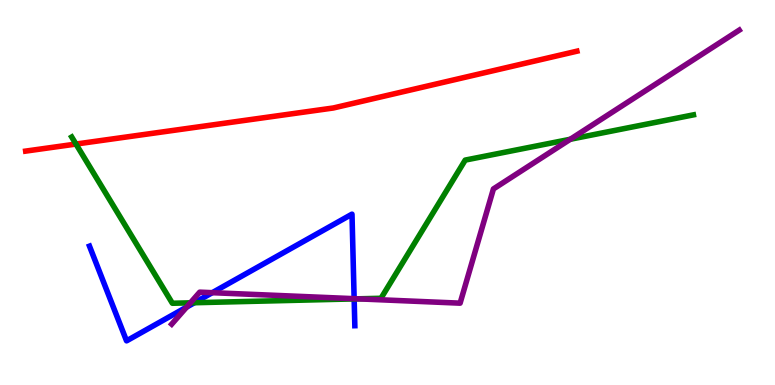[{'lines': ['blue', 'red'], 'intersections': []}, {'lines': ['green', 'red'], 'intersections': [{'x': 0.98, 'y': 6.26}]}, {'lines': ['purple', 'red'], 'intersections': []}, {'lines': ['blue', 'green'], 'intersections': [{'x': 2.51, 'y': 2.14}, {'x': 4.57, 'y': 2.24}]}, {'lines': ['blue', 'purple'], 'intersections': [{'x': 2.41, 'y': 2.02}, {'x': 2.74, 'y': 2.4}, {'x': 4.57, 'y': 2.24}]}, {'lines': ['green', 'purple'], 'intersections': [{'x': 2.46, 'y': 2.13}, {'x': 4.61, 'y': 2.24}, {'x': 7.36, 'y': 6.38}]}]